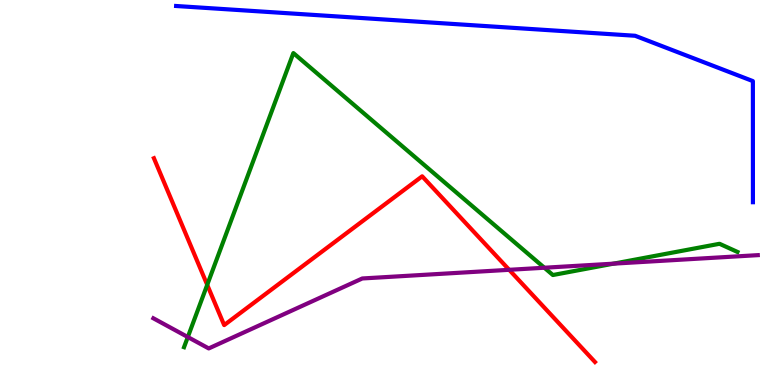[{'lines': ['blue', 'red'], 'intersections': []}, {'lines': ['green', 'red'], 'intersections': [{'x': 2.67, 'y': 2.6}]}, {'lines': ['purple', 'red'], 'intersections': [{'x': 6.57, 'y': 2.99}]}, {'lines': ['blue', 'green'], 'intersections': []}, {'lines': ['blue', 'purple'], 'intersections': []}, {'lines': ['green', 'purple'], 'intersections': [{'x': 2.42, 'y': 1.25}, {'x': 7.02, 'y': 3.05}, {'x': 7.92, 'y': 3.15}]}]